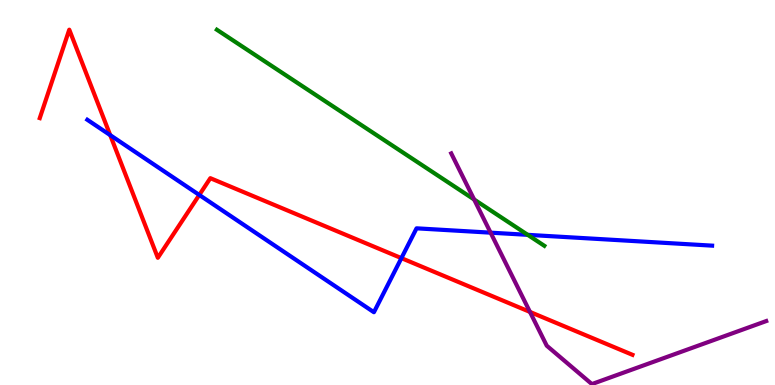[{'lines': ['blue', 'red'], 'intersections': [{'x': 1.42, 'y': 6.49}, {'x': 2.57, 'y': 4.94}, {'x': 5.18, 'y': 3.3}]}, {'lines': ['green', 'red'], 'intersections': []}, {'lines': ['purple', 'red'], 'intersections': [{'x': 6.84, 'y': 1.9}]}, {'lines': ['blue', 'green'], 'intersections': [{'x': 6.81, 'y': 3.9}]}, {'lines': ['blue', 'purple'], 'intersections': [{'x': 6.33, 'y': 3.96}]}, {'lines': ['green', 'purple'], 'intersections': [{'x': 6.12, 'y': 4.82}]}]